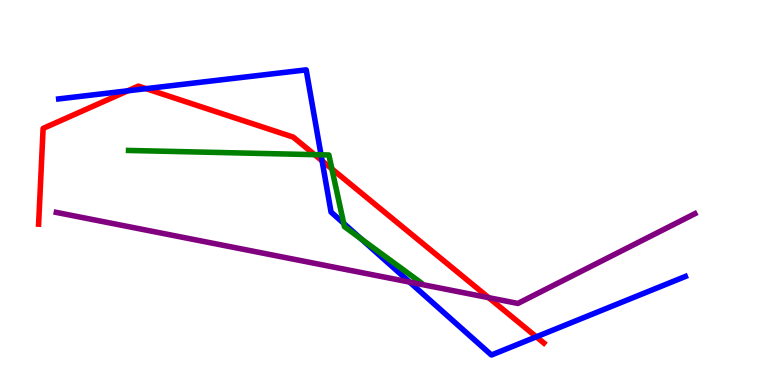[{'lines': ['blue', 'red'], 'intersections': [{'x': 1.65, 'y': 7.64}, {'x': 1.88, 'y': 7.7}, {'x': 4.16, 'y': 5.82}, {'x': 6.92, 'y': 1.25}]}, {'lines': ['green', 'red'], 'intersections': [{'x': 4.06, 'y': 5.98}, {'x': 4.28, 'y': 5.61}]}, {'lines': ['purple', 'red'], 'intersections': [{'x': 6.31, 'y': 2.27}]}, {'lines': ['blue', 'green'], 'intersections': [{'x': 4.14, 'y': 5.98}, {'x': 4.43, 'y': 4.2}, {'x': 4.66, 'y': 3.8}]}, {'lines': ['blue', 'purple'], 'intersections': [{'x': 5.29, 'y': 2.67}]}, {'lines': ['green', 'purple'], 'intersections': []}]